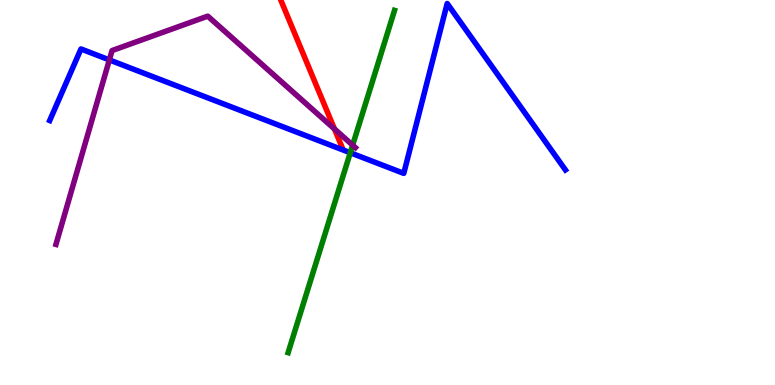[{'lines': ['blue', 'red'], 'intersections': []}, {'lines': ['green', 'red'], 'intersections': []}, {'lines': ['purple', 'red'], 'intersections': [{'x': 4.32, 'y': 6.65}]}, {'lines': ['blue', 'green'], 'intersections': [{'x': 4.52, 'y': 6.03}]}, {'lines': ['blue', 'purple'], 'intersections': [{'x': 1.41, 'y': 8.44}]}, {'lines': ['green', 'purple'], 'intersections': [{'x': 4.55, 'y': 6.23}]}]